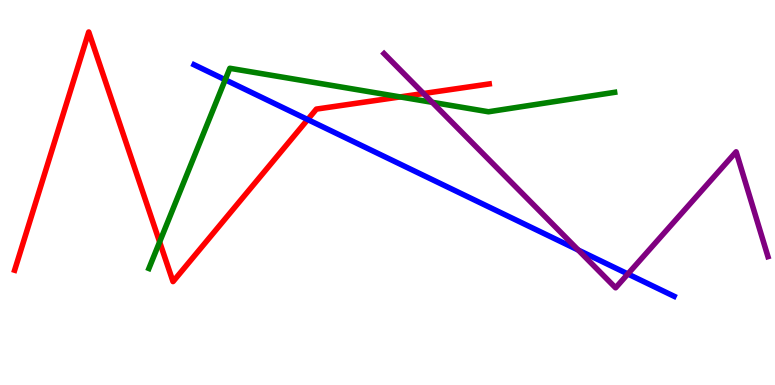[{'lines': ['blue', 'red'], 'intersections': [{'x': 3.97, 'y': 6.89}]}, {'lines': ['green', 'red'], 'intersections': [{'x': 2.06, 'y': 3.72}, {'x': 5.16, 'y': 7.48}]}, {'lines': ['purple', 'red'], 'intersections': [{'x': 5.46, 'y': 7.57}]}, {'lines': ['blue', 'green'], 'intersections': [{'x': 2.91, 'y': 7.93}]}, {'lines': ['blue', 'purple'], 'intersections': [{'x': 7.46, 'y': 3.51}, {'x': 8.1, 'y': 2.88}]}, {'lines': ['green', 'purple'], 'intersections': [{'x': 5.58, 'y': 7.34}]}]